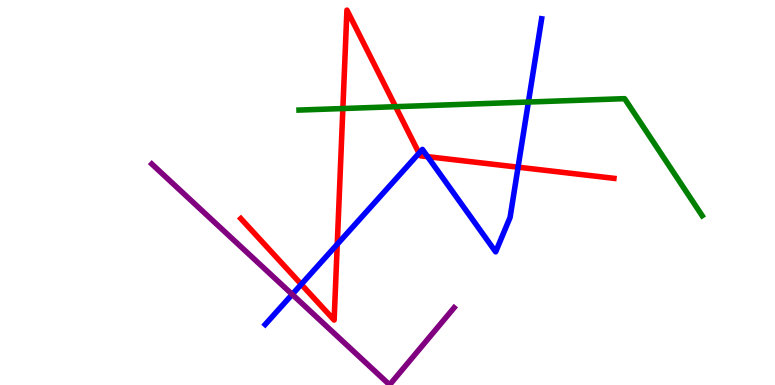[{'lines': ['blue', 'red'], 'intersections': [{'x': 3.89, 'y': 2.62}, {'x': 4.35, 'y': 3.66}, {'x': 5.41, 'y': 6.02}, {'x': 5.52, 'y': 5.93}, {'x': 6.68, 'y': 5.66}]}, {'lines': ['green', 'red'], 'intersections': [{'x': 4.42, 'y': 7.18}, {'x': 5.1, 'y': 7.23}]}, {'lines': ['purple', 'red'], 'intersections': []}, {'lines': ['blue', 'green'], 'intersections': [{'x': 6.82, 'y': 7.35}]}, {'lines': ['blue', 'purple'], 'intersections': [{'x': 3.77, 'y': 2.35}]}, {'lines': ['green', 'purple'], 'intersections': []}]